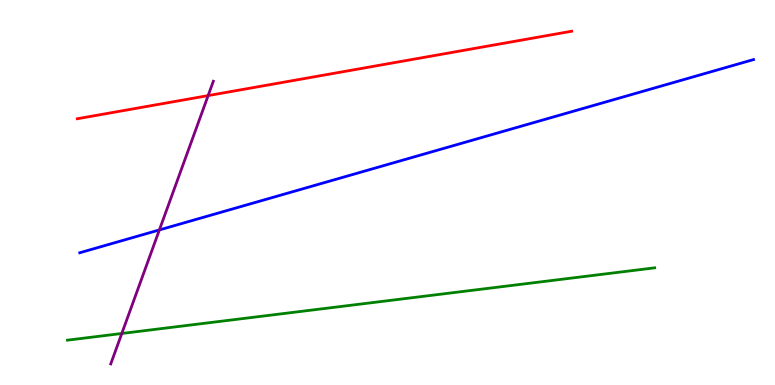[{'lines': ['blue', 'red'], 'intersections': []}, {'lines': ['green', 'red'], 'intersections': []}, {'lines': ['purple', 'red'], 'intersections': [{'x': 2.69, 'y': 7.52}]}, {'lines': ['blue', 'green'], 'intersections': []}, {'lines': ['blue', 'purple'], 'intersections': [{'x': 2.06, 'y': 4.03}]}, {'lines': ['green', 'purple'], 'intersections': [{'x': 1.57, 'y': 1.34}]}]